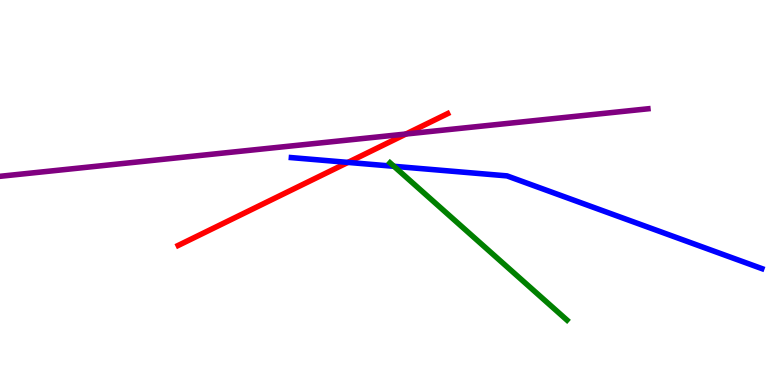[{'lines': ['blue', 'red'], 'intersections': [{'x': 4.49, 'y': 5.78}]}, {'lines': ['green', 'red'], 'intersections': []}, {'lines': ['purple', 'red'], 'intersections': [{'x': 5.24, 'y': 6.52}]}, {'lines': ['blue', 'green'], 'intersections': [{'x': 5.08, 'y': 5.68}]}, {'lines': ['blue', 'purple'], 'intersections': []}, {'lines': ['green', 'purple'], 'intersections': []}]